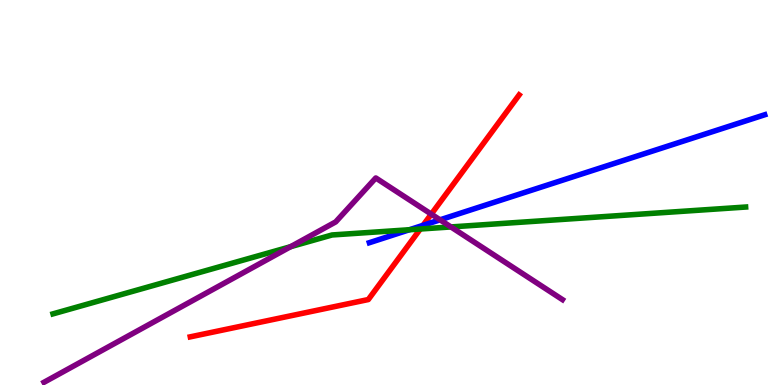[{'lines': ['blue', 'red'], 'intersections': [{'x': 5.46, 'y': 4.15}]}, {'lines': ['green', 'red'], 'intersections': [{'x': 5.42, 'y': 4.05}]}, {'lines': ['purple', 'red'], 'intersections': [{'x': 5.56, 'y': 4.44}]}, {'lines': ['blue', 'green'], 'intersections': [{'x': 5.28, 'y': 4.03}]}, {'lines': ['blue', 'purple'], 'intersections': [{'x': 5.68, 'y': 4.29}]}, {'lines': ['green', 'purple'], 'intersections': [{'x': 3.75, 'y': 3.59}, {'x': 5.82, 'y': 4.11}]}]